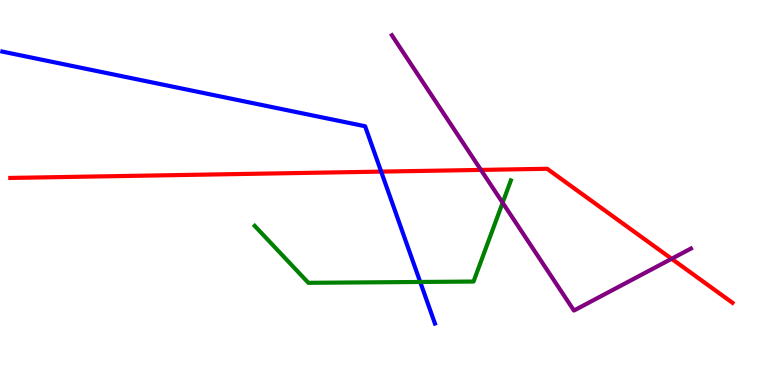[{'lines': ['blue', 'red'], 'intersections': [{'x': 4.92, 'y': 5.54}]}, {'lines': ['green', 'red'], 'intersections': []}, {'lines': ['purple', 'red'], 'intersections': [{'x': 6.21, 'y': 5.59}, {'x': 8.67, 'y': 3.28}]}, {'lines': ['blue', 'green'], 'intersections': [{'x': 5.42, 'y': 2.68}]}, {'lines': ['blue', 'purple'], 'intersections': []}, {'lines': ['green', 'purple'], 'intersections': [{'x': 6.49, 'y': 4.73}]}]